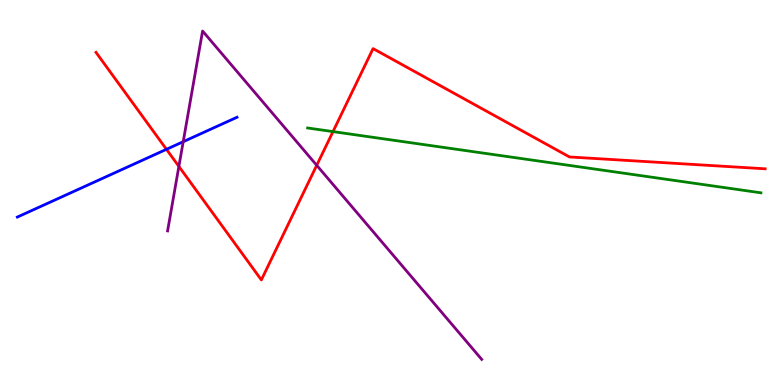[{'lines': ['blue', 'red'], 'intersections': [{'x': 2.15, 'y': 6.12}]}, {'lines': ['green', 'red'], 'intersections': [{'x': 4.3, 'y': 6.58}]}, {'lines': ['purple', 'red'], 'intersections': [{'x': 2.31, 'y': 5.68}, {'x': 4.09, 'y': 5.71}]}, {'lines': ['blue', 'green'], 'intersections': []}, {'lines': ['blue', 'purple'], 'intersections': [{'x': 2.36, 'y': 6.32}]}, {'lines': ['green', 'purple'], 'intersections': []}]